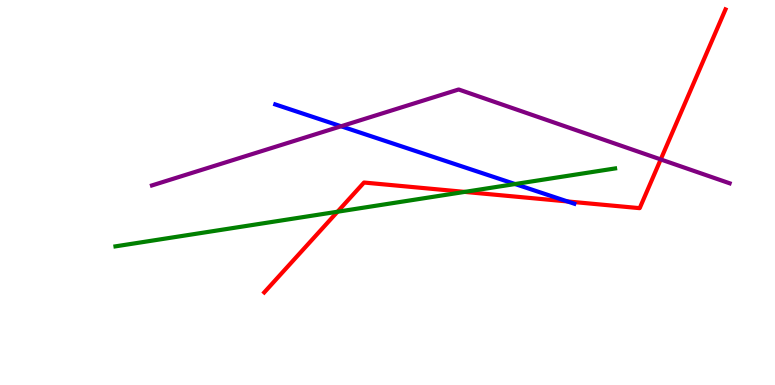[{'lines': ['blue', 'red'], 'intersections': [{'x': 7.32, 'y': 4.77}]}, {'lines': ['green', 'red'], 'intersections': [{'x': 4.36, 'y': 4.5}, {'x': 6.0, 'y': 5.02}]}, {'lines': ['purple', 'red'], 'intersections': [{'x': 8.53, 'y': 5.86}]}, {'lines': ['blue', 'green'], 'intersections': [{'x': 6.65, 'y': 5.22}]}, {'lines': ['blue', 'purple'], 'intersections': [{'x': 4.4, 'y': 6.72}]}, {'lines': ['green', 'purple'], 'intersections': []}]